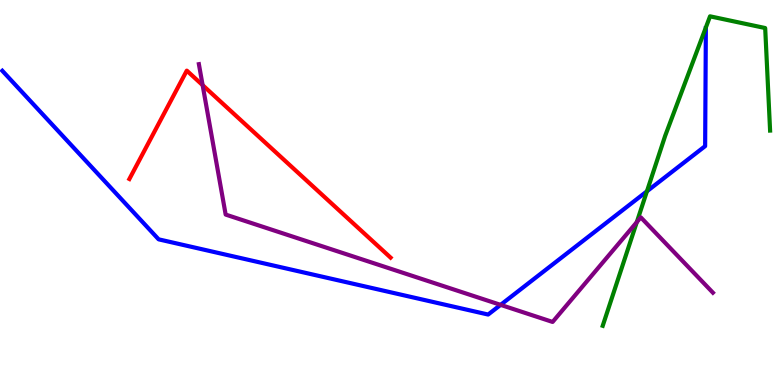[{'lines': ['blue', 'red'], 'intersections': []}, {'lines': ['green', 'red'], 'intersections': []}, {'lines': ['purple', 'red'], 'intersections': [{'x': 2.61, 'y': 7.79}]}, {'lines': ['blue', 'green'], 'intersections': [{'x': 8.35, 'y': 5.03}]}, {'lines': ['blue', 'purple'], 'intersections': [{'x': 6.46, 'y': 2.08}]}, {'lines': ['green', 'purple'], 'intersections': [{'x': 8.22, 'y': 4.23}]}]